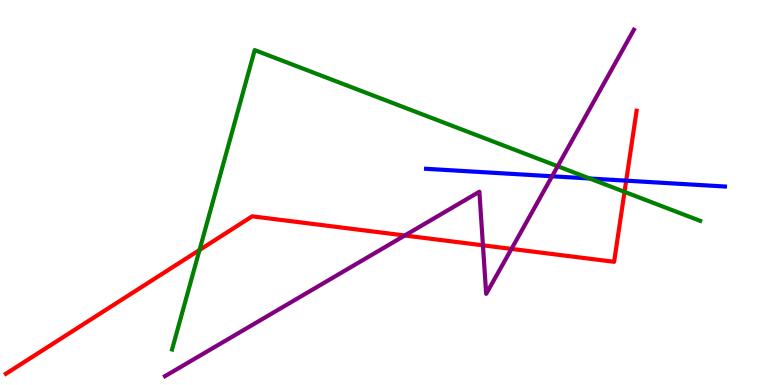[{'lines': ['blue', 'red'], 'intersections': [{'x': 8.08, 'y': 5.31}]}, {'lines': ['green', 'red'], 'intersections': [{'x': 2.57, 'y': 3.51}, {'x': 8.06, 'y': 5.02}]}, {'lines': ['purple', 'red'], 'intersections': [{'x': 5.22, 'y': 3.88}, {'x': 6.23, 'y': 3.63}, {'x': 6.6, 'y': 3.54}]}, {'lines': ['blue', 'green'], 'intersections': [{'x': 7.61, 'y': 5.36}]}, {'lines': ['blue', 'purple'], 'intersections': [{'x': 7.12, 'y': 5.42}]}, {'lines': ['green', 'purple'], 'intersections': [{'x': 7.2, 'y': 5.68}]}]